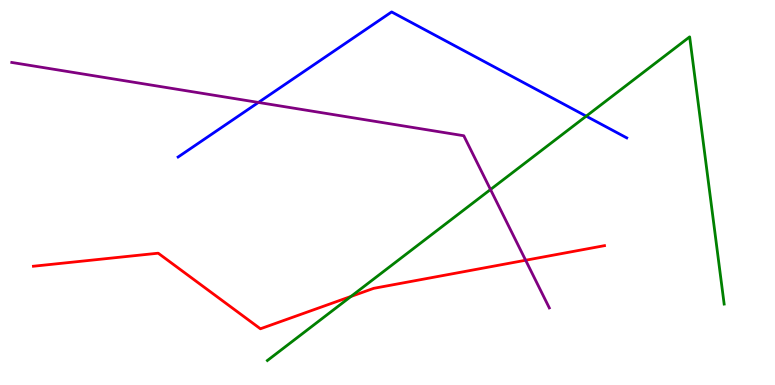[{'lines': ['blue', 'red'], 'intersections': []}, {'lines': ['green', 'red'], 'intersections': [{'x': 4.53, 'y': 2.3}]}, {'lines': ['purple', 'red'], 'intersections': [{'x': 6.78, 'y': 3.24}]}, {'lines': ['blue', 'green'], 'intersections': [{'x': 7.56, 'y': 6.98}]}, {'lines': ['blue', 'purple'], 'intersections': [{'x': 3.33, 'y': 7.34}]}, {'lines': ['green', 'purple'], 'intersections': [{'x': 6.33, 'y': 5.08}]}]